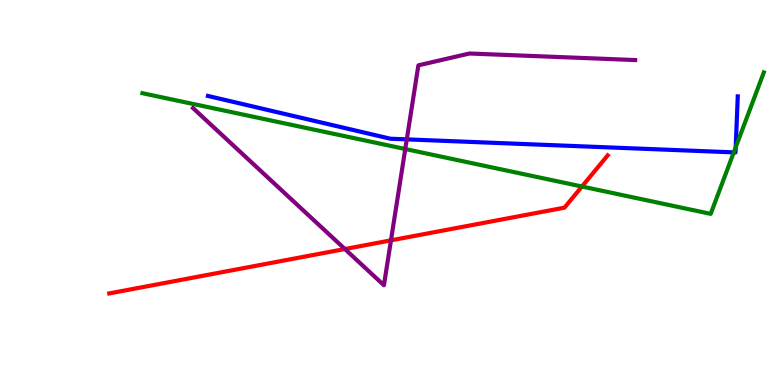[{'lines': ['blue', 'red'], 'intersections': []}, {'lines': ['green', 'red'], 'intersections': [{'x': 7.51, 'y': 5.16}]}, {'lines': ['purple', 'red'], 'intersections': [{'x': 4.45, 'y': 3.53}, {'x': 5.04, 'y': 3.76}]}, {'lines': ['blue', 'green'], 'intersections': [{'x': 9.47, 'y': 6.04}, {'x': 9.49, 'y': 6.17}]}, {'lines': ['blue', 'purple'], 'intersections': [{'x': 5.25, 'y': 6.38}]}, {'lines': ['green', 'purple'], 'intersections': [{'x': 5.23, 'y': 6.13}]}]